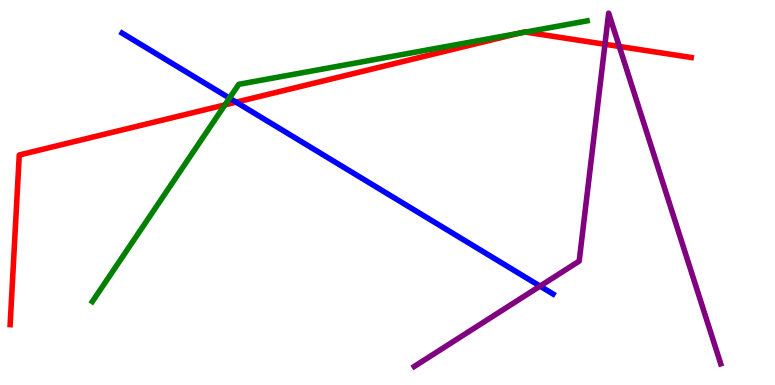[{'lines': ['blue', 'red'], 'intersections': [{'x': 3.05, 'y': 7.35}]}, {'lines': ['green', 'red'], 'intersections': [{'x': 2.9, 'y': 7.28}, {'x': 6.69, 'y': 9.13}, {'x': 6.78, 'y': 9.17}]}, {'lines': ['purple', 'red'], 'intersections': [{'x': 7.81, 'y': 8.85}, {'x': 7.99, 'y': 8.79}]}, {'lines': ['blue', 'green'], 'intersections': [{'x': 2.96, 'y': 7.45}]}, {'lines': ['blue', 'purple'], 'intersections': [{'x': 6.97, 'y': 2.57}]}, {'lines': ['green', 'purple'], 'intersections': []}]